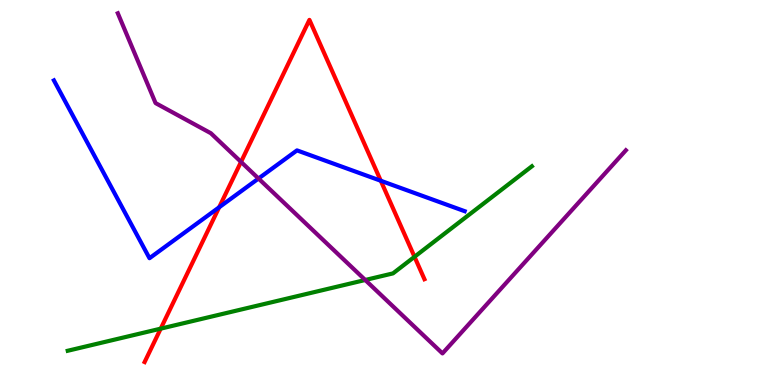[{'lines': ['blue', 'red'], 'intersections': [{'x': 2.83, 'y': 4.62}, {'x': 4.91, 'y': 5.3}]}, {'lines': ['green', 'red'], 'intersections': [{'x': 2.07, 'y': 1.46}, {'x': 5.35, 'y': 3.33}]}, {'lines': ['purple', 'red'], 'intersections': [{'x': 3.11, 'y': 5.79}]}, {'lines': ['blue', 'green'], 'intersections': []}, {'lines': ['blue', 'purple'], 'intersections': [{'x': 3.34, 'y': 5.36}]}, {'lines': ['green', 'purple'], 'intersections': [{'x': 4.71, 'y': 2.73}]}]